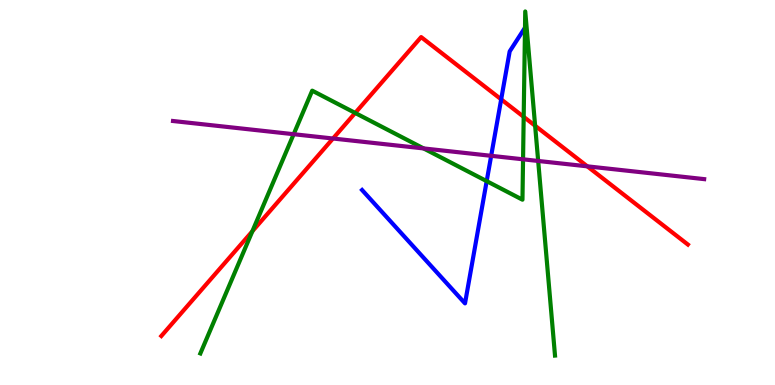[{'lines': ['blue', 'red'], 'intersections': [{'x': 6.47, 'y': 7.42}]}, {'lines': ['green', 'red'], 'intersections': [{'x': 3.26, 'y': 3.99}, {'x': 4.58, 'y': 7.07}, {'x': 6.76, 'y': 6.97}, {'x': 6.9, 'y': 6.73}]}, {'lines': ['purple', 'red'], 'intersections': [{'x': 4.3, 'y': 6.4}, {'x': 7.58, 'y': 5.68}]}, {'lines': ['blue', 'green'], 'intersections': [{'x': 6.28, 'y': 5.3}]}, {'lines': ['blue', 'purple'], 'intersections': [{'x': 6.34, 'y': 5.95}]}, {'lines': ['green', 'purple'], 'intersections': [{'x': 3.79, 'y': 6.51}, {'x': 5.47, 'y': 6.14}, {'x': 6.75, 'y': 5.86}, {'x': 6.94, 'y': 5.82}]}]